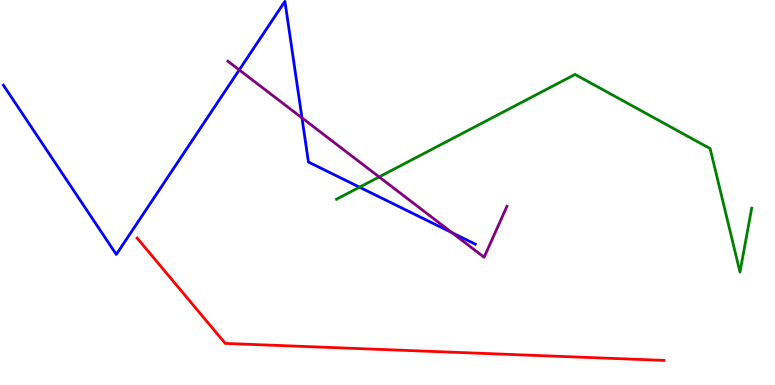[{'lines': ['blue', 'red'], 'intersections': []}, {'lines': ['green', 'red'], 'intersections': []}, {'lines': ['purple', 'red'], 'intersections': []}, {'lines': ['blue', 'green'], 'intersections': [{'x': 4.64, 'y': 5.14}]}, {'lines': ['blue', 'purple'], 'intersections': [{'x': 3.09, 'y': 8.18}, {'x': 3.9, 'y': 6.94}, {'x': 5.83, 'y': 3.96}]}, {'lines': ['green', 'purple'], 'intersections': [{'x': 4.89, 'y': 5.4}]}]